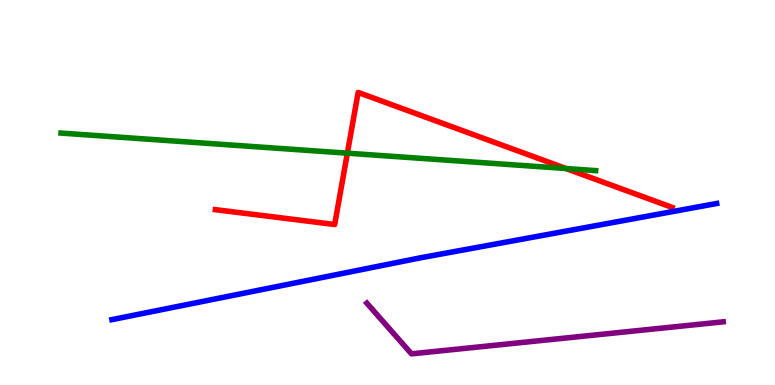[{'lines': ['blue', 'red'], 'intersections': []}, {'lines': ['green', 'red'], 'intersections': [{'x': 4.48, 'y': 6.02}, {'x': 7.3, 'y': 5.62}]}, {'lines': ['purple', 'red'], 'intersections': []}, {'lines': ['blue', 'green'], 'intersections': []}, {'lines': ['blue', 'purple'], 'intersections': []}, {'lines': ['green', 'purple'], 'intersections': []}]